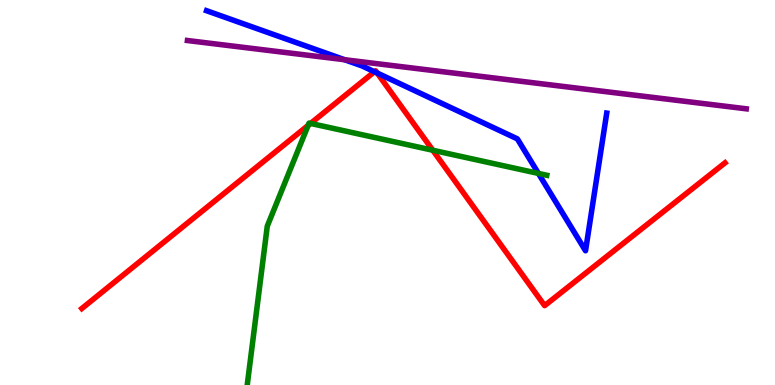[{'lines': ['blue', 'red'], 'intersections': [{'x': 4.83, 'y': 8.14}, {'x': 4.87, 'y': 8.1}]}, {'lines': ['green', 'red'], 'intersections': [{'x': 3.98, 'y': 6.74}, {'x': 4.01, 'y': 6.79}, {'x': 5.58, 'y': 6.1}]}, {'lines': ['purple', 'red'], 'intersections': []}, {'lines': ['blue', 'green'], 'intersections': [{'x': 6.95, 'y': 5.5}]}, {'lines': ['blue', 'purple'], 'intersections': [{'x': 4.45, 'y': 8.45}]}, {'lines': ['green', 'purple'], 'intersections': []}]